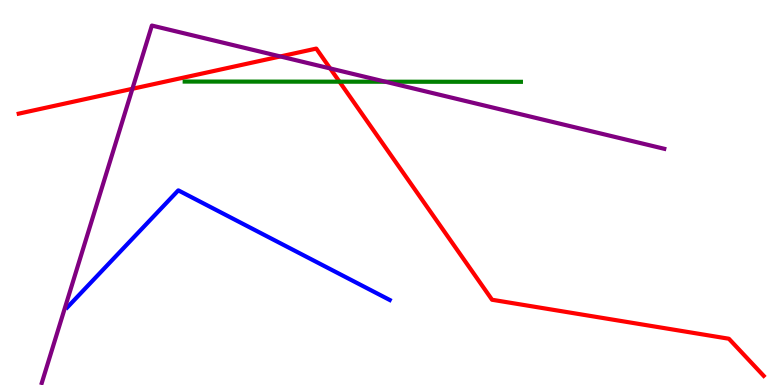[{'lines': ['blue', 'red'], 'intersections': []}, {'lines': ['green', 'red'], 'intersections': [{'x': 4.38, 'y': 7.88}]}, {'lines': ['purple', 'red'], 'intersections': [{'x': 1.71, 'y': 7.69}, {'x': 3.62, 'y': 8.53}, {'x': 4.26, 'y': 8.22}]}, {'lines': ['blue', 'green'], 'intersections': []}, {'lines': ['blue', 'purple'], 'intersections': []}, {'lines': ['green', 'purple'], 'intersections': [{'x': 4.97, 'y': 7.88}]}]